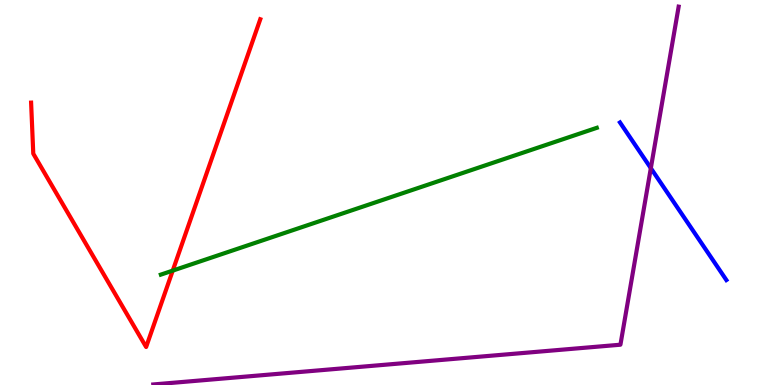[{'lines': ['blue', 'red'], 'intersections': []}, {'lines': ['green', 'red'], 'intersections': [{'x': 2.23, 'y': 2.97}]}, {'lines': ['purple', 'red'], 'intersections': []}, {'lines': ['blue', 'green'], 'intersections': []}, {'lines': ['blue', 'purple'], 'intersections': [{'x': 8.4, 'y': 5.63}]}, {'lines': ['green', 'purple'], 'intersections': []}]